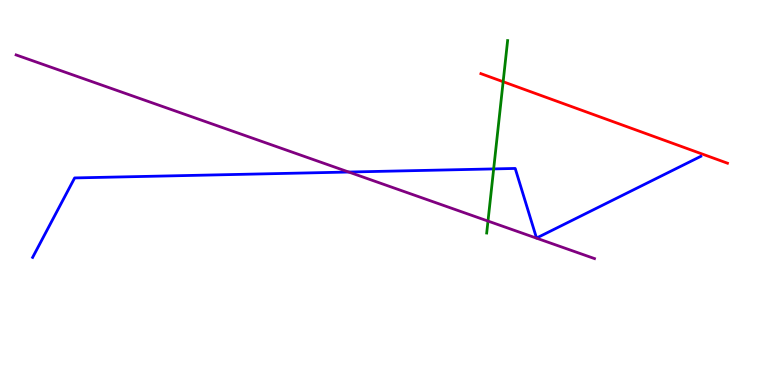[{'lines': ['blue', 'red'], 'intersections': []}, {'lines': ['green', 'red'], 'intersections': [{'x': 6.49, 'y': 7.88}]}, {'lines': ['purple', 'red'], 'intersections': []}, {'lines': ['blue', 'green'], 'intersections': [{'x': 6.37, 'y': 5.61}]}, {'lines': ['blue', 'purple'], 'intersections': [{'x': 4.5, 'y': 5.53}]}, {'lines': ['green', 'purple'], 'intersections': [{'x': 6.3, 'y': 4.26}]}]